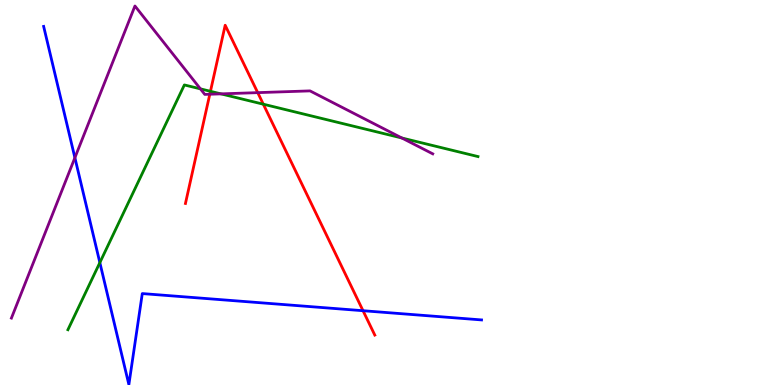[{'lines': ['blue', 'red'], 'intersections': [{'x': 4.68, 'y': 1.93}]}, {'lines': ['green', 'red'], 'intersections': [{'x': 2.72, 'y': 7.63}, {'x': 3.4, 'y': 7.29}]}, {'lines': ['purple', 'red'], 'intersections': [{'x': 2.71, 'y': 7.55}, {'x': 3.33, 'y': 7.59}]}, {'lines': ['blue', 'green'], 'intersections': [{'x': 1.29, 'y': 3.18}]}, {'lines': ['blue', 'purple'], 'intersections': [{'x': 0.966, 'y': 5.9}]}, {'lines': ['green', 'purple'], 'intersections': [{'x': 2.59, 'y': 7.69}, {'x': 2.85, 'y': 7.56}, {'x': 5.19, 'y': 6.42}]}]